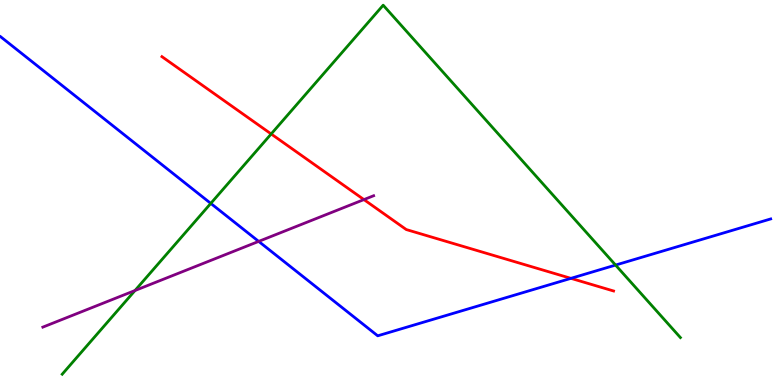[{'lines': ['blue', 'red'], 'intersections': [{'x': 7.37, 'y': 2.77}]}, {'lines': ['green', 'red'], 'intersections': [{'x': 3.5, 'y': 6.52}]}, {'lines': ['purple', 'red'], 'intersections': [{'x': 4.7, 'y': 4.82}]}, {'lines': ['blue', 'green'], 'intersections': [{'x': 2.72, 'y': 4.72}, {'x': 7.94, 'y': 3.12}]}, {'lines': ['blue', 'purple'], 'intersections': [{'x': 3.34, 'y': 3.73}]}, {'lines': ['green', 'purple'], 'intersections': [{'x': 1.74, 'y': 2.45}]}]